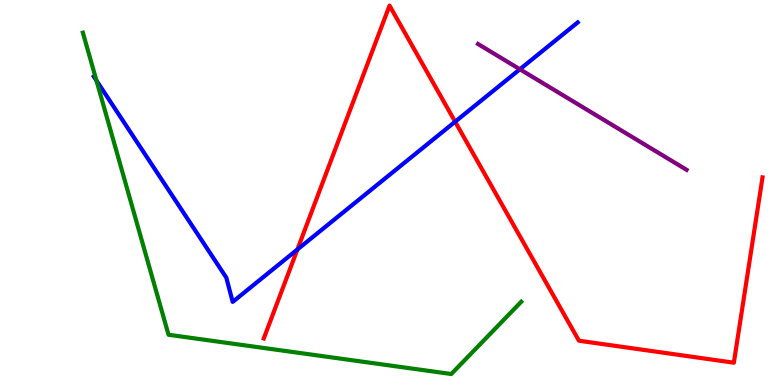[{'lines': ['blue', 'red'], 'intersections': [{'x': 3.84, 'y': 3.52}, {'x': 5.87, 'y': 6.84}]}, {'lines': ['green', 'red'], 'intersections': []}, {'lines': ['purple', 'red'], 'intersections': []}, {'lines': ['blue', 'green'], 'intersections': [{'x': 1.24, 'y': 7.91}]}, {'lines': ['blue', 'purple'], 'intersections': [{'x': 6.71, 'y': 8.2}]}, {'lines': ['green', 'purple'], 'intersections': []}]